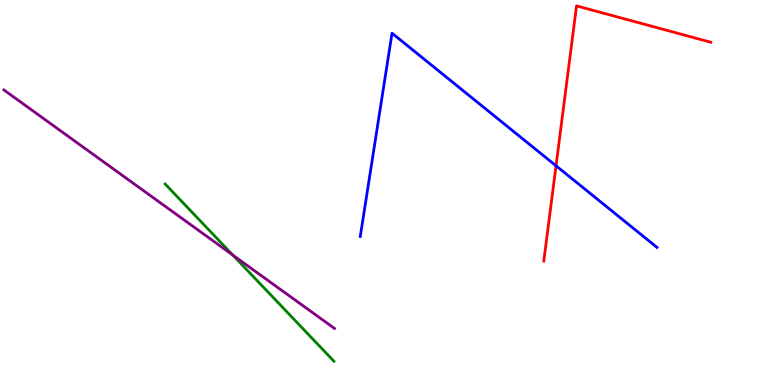[{'lines': ['blue', 'red'], 'intersections': [{'x': 7.17, 'y': 5.69}]}, {'lines': ['green', 'red'], 'intersections': []}, {'lines': ['purple', 'red'], 'intersections': []}, {'lines': ['blue', 'green'], 'intersections': []}, {'lines': ['blue', 'purple'], 'intersections': []}, {'lines': ['green', 'purple'], 'intersections': [{'x': 3.0, 'y': 3.37}]}]